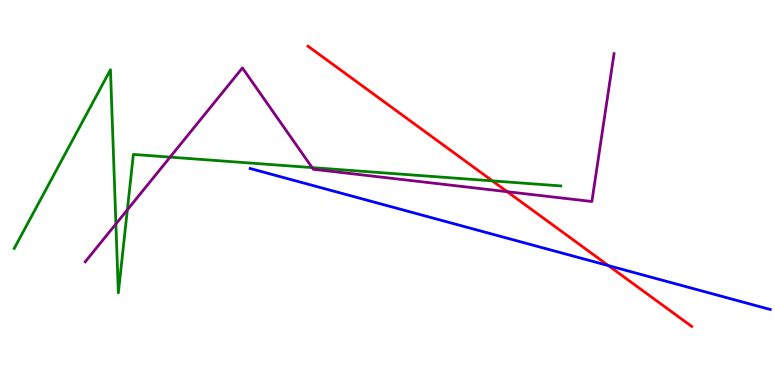[{'lines': ['blue', 'red'], 'intersections': [{'x': 7.85, 'y': 3.1}]}, {'lines': ['green', 'red'], 'intersections': [{'x': 6.35, 'y': 5.3}]}, {'lines': ['purple', 'red'], 'intersections': [{'x': 6.54, 'y': 5.02}]}, {'lines': ['blue', 'green'], 'intersections': []}, {'lines': ['blue', 'purple'], 'intersections': []}, {'lines': ['green', 'purple'], 'intersections': [{'x': 1.5, 'y': 4.18}, {'x': 1.64, 'y': 4.55}, {'x': 2.19, 'y': 5.92}, {'x': 4.03, 'y': 5.65}]}]